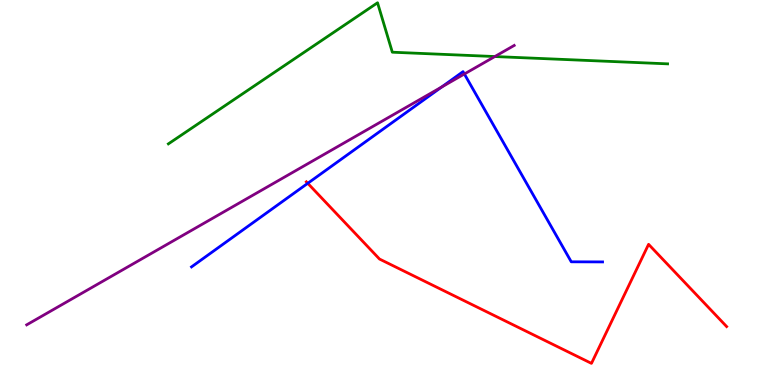[{'lines': ['blue', 'red'], 'intersections': [{'x': 3.97, 'y': 5.24}]}, {'lines': ['green', 'red'], 'intersections': []}, {'lines': ['purple', 'red'], 'intersections': []}, {'lines': ['blue', 'green'], 'intersections': []}, {'lines': ['blue', 'purple'], 'intersections': [{'x': 5.7, 'y': 7.74}, {'x': 5.99, 'y': 8.08}]}, {'lines': ['green', 'purple'], 'intersections': [{'x': 6.38, 'y': 8.53}]}]